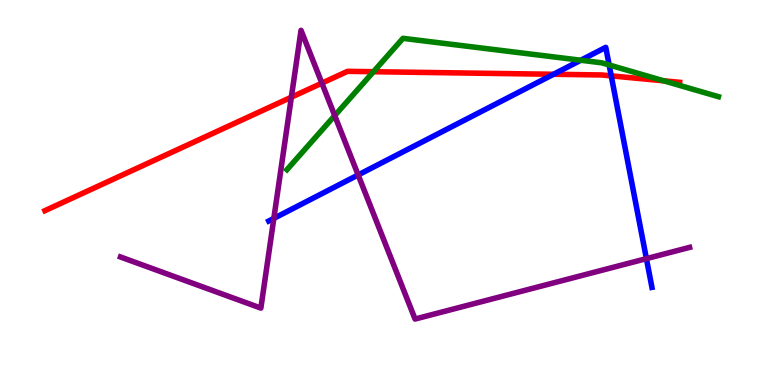[{'lines': ['blue', 'red'], 'intersections': [{'x': 7.14, 'y': 8.07}, {'x': 7.89, 'y': 8.03}]}, {'lines': ['green', 'red'], 'intersections': [{'x': 4.82, 'y': 8.14}, {'x': 8.57, 'y': 7.9}]}, {'lines': ['purple', 'red'], 'intersections': [{'x': 3.76, 'y': 7.48}, {'x': 4.15, 'y': 7.84}]}, {'lines': ['blue', 'green'], 'intersections': [{'x': 7.49, 'y': 8.44}, {'x': 7.86, 'y': 8.31}]}, {'lines': ['blue', 'purple'], 'intersections': [{'x': 3.53, 'y': 4.33}, {'x': 4.62, 'y': 5.46}, {'x': 8.34, 'y': 3.28}]}, {'lines': ['green', 'purple'], 'intersections': [{'x': 4.32, 'y': 7.0}]}]